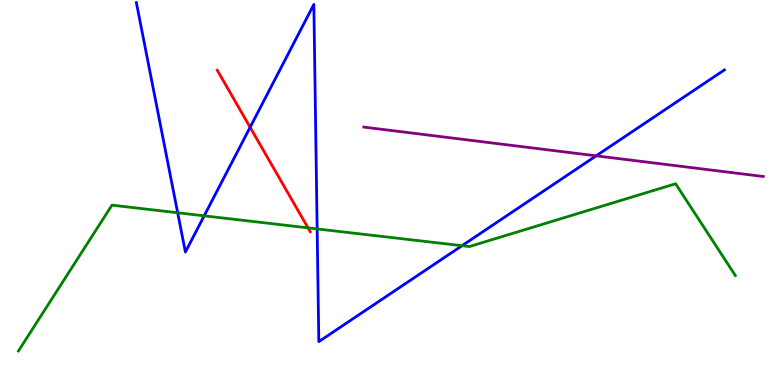[{'lines': ['blue', 'red'], 'intersections': [{'x': 3.23, 'y': 6.69}]}, {'lines': ['green', 'red'], 'intersections': [{'x': 3.97, 'y': 4.08}]}, {'lines': ['purple', 'red'], 'intersections': []}, {'lines': ['blue', 'green'], 'intersections': [{'x': 2.29, 'y': 4.47}, {'x': 2.63, 'y': 4.39}, {'x': 4.09, 'y': 4.05}, {'x': 5.96, 'y': 3.62}]}, {'lines': ['blue', 'purple'], 'intersections': [{'x': 7.69, 'y': 5.95}]}, {'lines': ['green', 'purple'], 'intersections': []}]